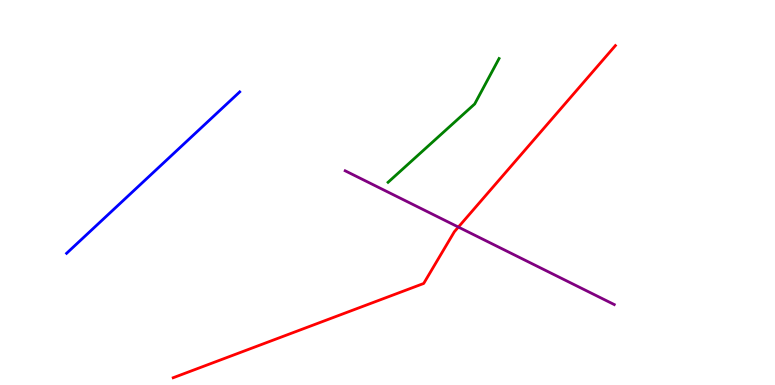[{'lines': ['blue', 'red'], 'intersections': []}, {'lines': ['green', 'red'], 'intersections': []}, {'lines': ['purple', 'red'], 'intersections': [{'x': 5.91, 'y': 4.1}]}, {'lines': ['blue', 'green'], 'intersections': []}, {'lines': ['blue', 'purple'], 'intersections': []}, {'lines': ['green', 'purple'], 'intersections': []}]